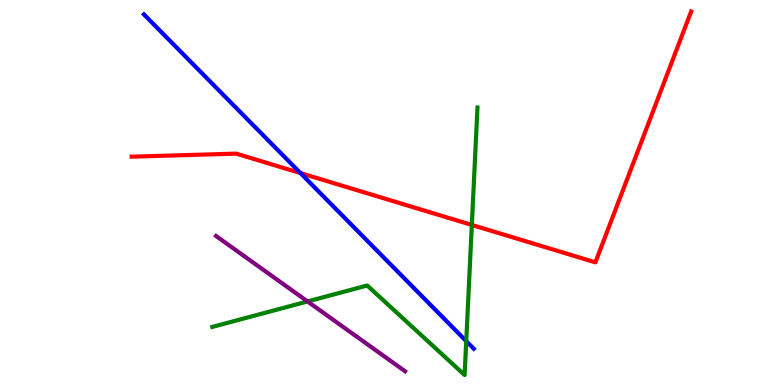[{'lines': ['blue', 'red'], 'intersections': [{'x': 3.88, 'y': 5.5}]}, {'lines': ['green', 'red'], 'intersections': [{'x': 6.09, 'y': 4.16}]}, {'lines': ['purple', 'red'], 'intersections': []}, {'lines': ['blue', 'green'], 'intersections': [{'x': 6.02, 'y': 1.14}]}, {'lines': ['blue', 'purple'], 'intersections': []}, {'lines': ['green', 'purple'], 'intersections': [{'x': 3.97, 'y': 2.17}]}]